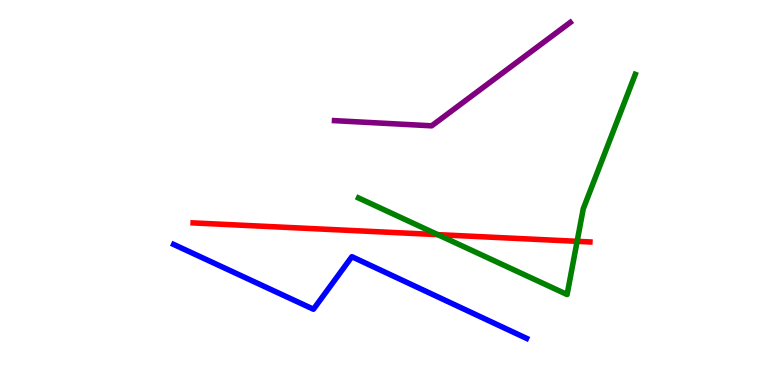[{'lines': ['blue', 'red'], 'intersections': []}, {'lines': ['green', 'red'], 'intersections': [{'x': 5.65, 'y': 3.91}, {'x': 7.45, 'y': 3.73}]}, {'lines': ['purple', 'red'], 'intersections': []}, {'lines': ['blue', 'green'], 'intersections': []}, {'lines': ['blue', 'purple'], 'intersections': []}, {'lines': ['green', 'purple'], 'intersections': []}]